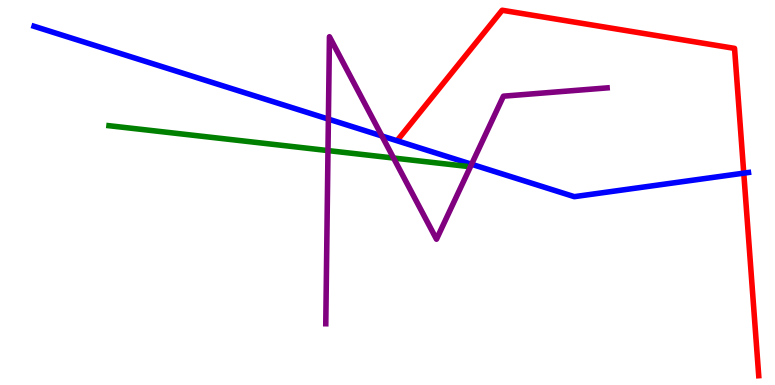[{'lines': ['blue', 'red'], 'intersections': [{'x': 9.6, 'y': 5.5}]}, {'lines': ['green', 'red'], 'intersections': []}, {'lines': ['purple', 'red'], 'intersections': []}, {'lines': ['blue', 'green'], 'intersections': []}, {'lines': ['blue', 'purple'], 'intersections': [{'x': 4.24, 'y': 6.91}, {'x': 4.93, 'y': 6.47}, {'x': 6.08, 'y': 5.73}]}, {'lines': ['green', 'purple'], 'intersections': [{'x': 4.23, 'y': 6.09}, {'x': 5.08, 'y': 5.9}]}]